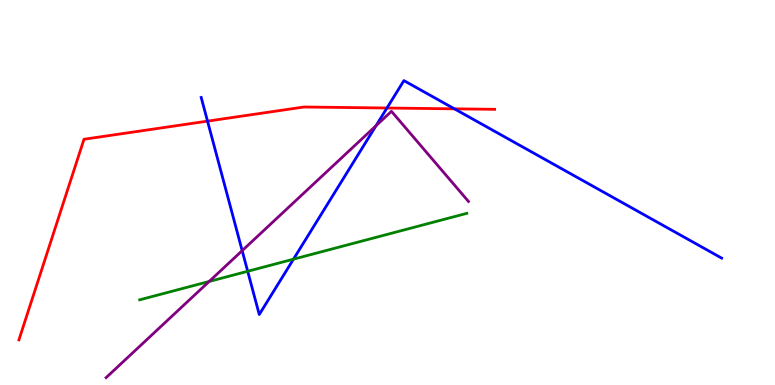[{'lines': ['blue', 'red'], 'intersections': [{'x': 2.68, 'y': 6.85}, {'x': 4.99, 'y': 7.19}, {'x': 5.86, 'y': 7.17}]}, {'lines': ['green', 'red'], 'intersections': []}, {'lines': ['purple', 'red'], 'intersections': []}, {'lines': ['blue', 'green'], 'intersections': [{'x': 3.2, 'y': 2.95}, {'x': 3.79, 'y': 3.27}]}, {'lines': ['blue', 'purple'], 'intersections': [{'x': 3.12, 'y': 3.49}, {'x': 4.85, 'y': 6.73}]}, {'lines': ['green', 'purple'], 'intersections': [{'x': 2.7, 'y': 2.69}]}]